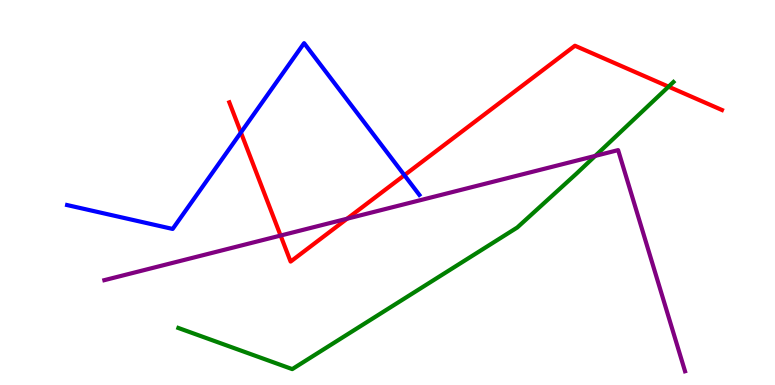[{'lines': ['blue', 'red'], 'intersections': [{'x': 3.11, 'y': 6.56}, {'x': 5.22, 'y': 5.45}]}, {'lines': ['green', 'red'], 'intersections': [{'x': 8.63, 'y': 7.75}]}, {'lines': ['purple', 'red'], 'intersections': [{'x': 3.62, 'y': 3.88}, {'x': 4.48, 'y': 4.32}]}, {'lines': ['blue', 'green'], 'intersections': []}, {'lines': ['blue', 'purple'], 'intersections': []}, {'lines': ['green', 'purple'], 'intersections': [{'x': 7.68, 'y': 5.95}]}]